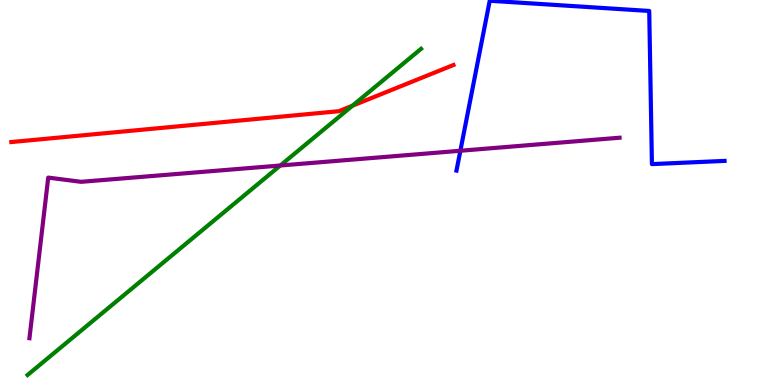[{'lines': ['blue', 'red'], 'intersections': []}, {'lines': ['green', 'red'], 'intersections': [{'x': 4.55, 'y': 7.25}]}, {'lines': ['purple', 'red'], 'intersections': []}, {'lines': ['blue', 'green'], 'intersections': []}, {'lines': ['blue', 'purple'], 'intersections': [{'x': 5.94, 'y': 6.08}]}, {'lines': ['green', 'purple'], 'intersections': [{'x': 3.62, 'y': 5.7}]}]